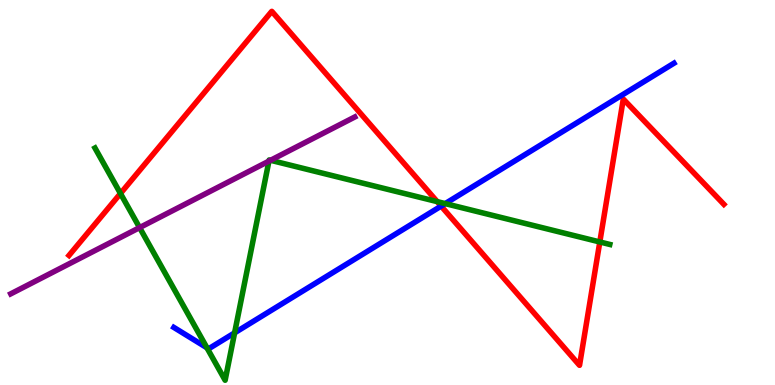[{'lines': ['blue', 'red'], 'intersections': [{'x': 5.69, 'y': 4.65}]}, {'lines': ['green', 'red'], 'intersections': [{'x': 1.55, 'y': 4.97}, {'x': 5.64, 'y': 4.76}, {'x': 7.74, 'y': 3.72}]}, {'lines': ['purple', 'red'], 'intersections': []}, {'lines': ['blue', 'green'], 'intersections': [{'x': 2.67, 'y': 0.966}, {'x': 3.03, 'y': 1.35}, {'x': 5.74, 'y': 4.71}]}, {'lines': ['blue', 'purple'], 'intersections': []}, {'lines': ['green', 'purple'], 'intersections': [{'x': 1.8, 'y': 4.09}, {'x': 3.47, 'y': 5.81}, {'x': 3.49, 'y': 5.84}]}]